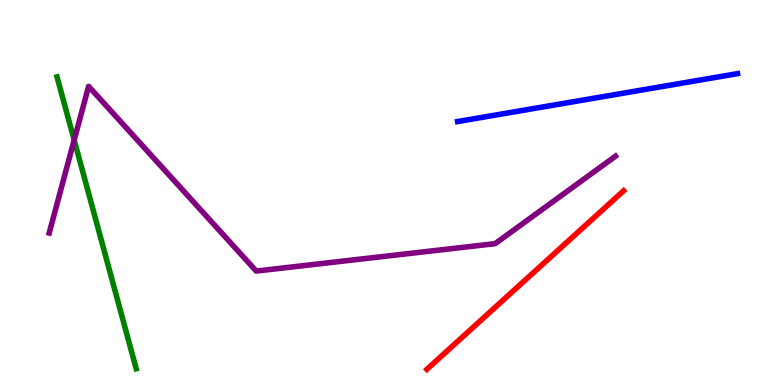[{'lines': ['blue', 'red'], 'intersections': []}, {'lines': ['green', 'red'], 'intersections': []}, {'lines': ['purple', 'red'], 'intersections': []}, {'lines': ['blue', 'green'], 'intersections': []}, {'lines': ['blue', 'purple'], 'intersections': []}, {'lines': ['green', 'purple'], 'intersections': [{'x': 0.957, 'y': 6.36}]}]